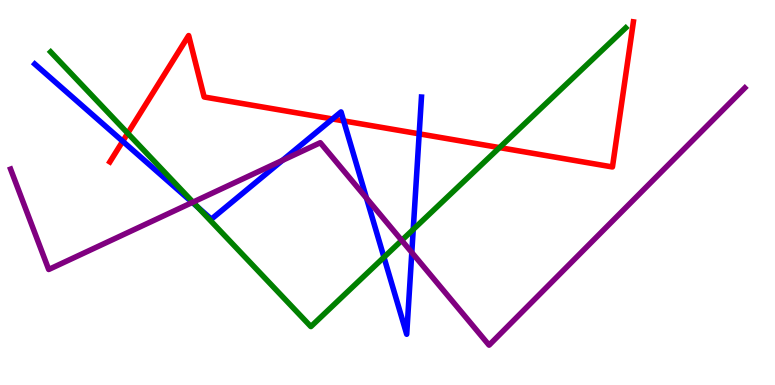[{'lines': ['blue', 'red'], 'intersections': [{'x': 1.58, 'y': 6.33}, {'x': 4.29, 'y': 6.91}, {'x': 4.43, 'y': 6.86}, {'x': 5.41, 'y': 6.52}]}, {'lines': ['green', 'red'], 'intersections': [{'x': 1.65, 'y': 6.54}, {'x': 6.45, 'y': 6.17}]}, {'lines': ['purple', 'red'], 'intersections': []}, {'lines': ['blue', 'green'], 'intersections': [{'x': 2.55, 'y': 4.62}, {'x': 4.95, 'y': 3.32}, {'x': 5.33, 'y': 4.04}]}, {'lines': ['blue', 'purple'], 'intersections': [{'x': 2.48, 'y': 4.74}, {'x': 3.64, 'y': 5.83}, {'x': 4.73, 'y': 4.85}, {'x': 5.31, 'y': 3.44}]}, {'lines': ['green', 'purple'], 'intersections': [{'x': 2.49, 'y': 4.75}, {'x': 5.18, 'y': 3.76}]}]